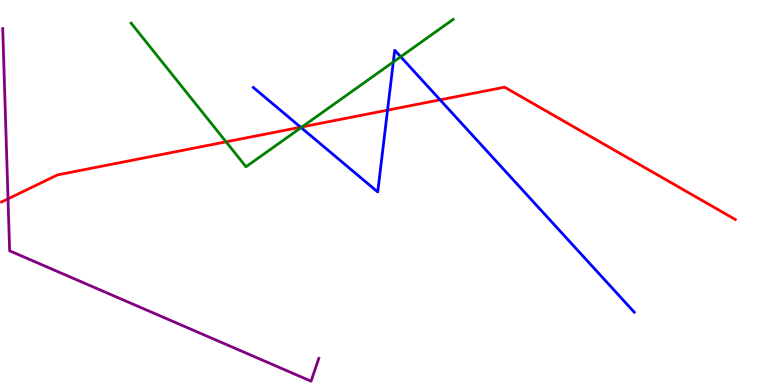[{'lines': ['blue', 'red'], 'intersections': [{'x': 3.88, 'y': 6.7}, {'x': 5.0, 'y': 7.14}, {'x': 5.68, 'y': 7.41}]}, {'lines': ['green', 'red'], 'intersections': [{'x': 2.92, 'y': 6.32}, {'x': 3.9, 'y': 6.7}]}, {'lines': ['purple', 'red'], 'intersections': [{'x': 0.103, 'y': 4.84}]}, {'lines': ['blue', 'green'], 'intersections': [{'x': 3.89, 'y': 6.69}, {'x': 5.07, 'y': 8.39}, {'x': 5.17, 'y': 8.53}]}, {'lines': ['blue', 'purple'], 'intersections': []}, {'lines': ['green', 'purple'], 'intersections': []}]